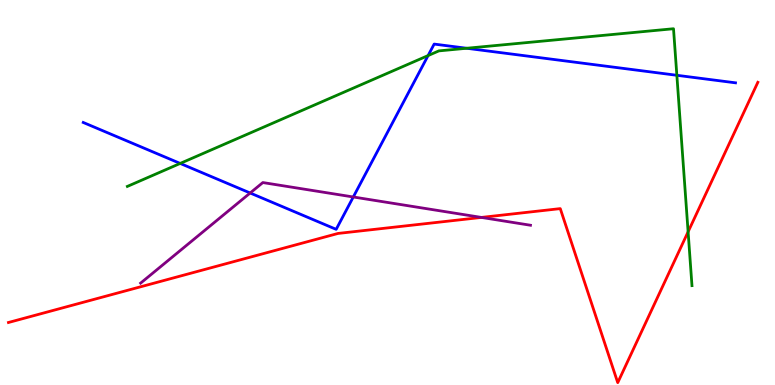[{'lines': ['blue', 'red'], 'intersections': []}, {'lines': ['green', 'red'], 'intersections': [{'x': 8.88, 'y': 3.98}]}, {'lines': ['purple', 'red'], 'intersections': [{'x': 6.21, 'y': 4.35}]}, {'lines': ['blue', 'green'], 'intersections': [{'x': 2.32, 'y': 5.76}, {'x': 5.52, 'y': 8.56}, {'x': 6.02, 'y': 8.75}, {'x': 8.73, 'y': 8.04}]}, {'lines': ['blue', 'purple'], 'intersections': [{'x': 3.23, 'y': 4.99}, {'x': 4.56, 'y': 4.88}]}, {'lines': ['green', 'purple'], 'intersections': []}]